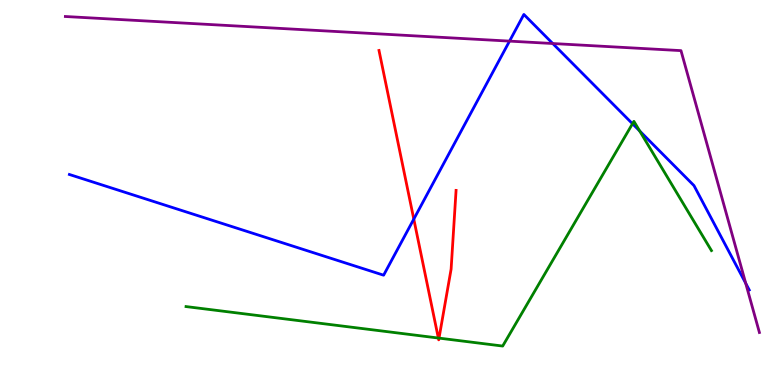[{'lines': ['blue', 'red'], 'intersections': [{'x': 5.34, 'y': 4.31}]}, {'lines': ['green', 'red'], 'intersections': [{'x': 5.66, 'y': 1.22}, {'x': 5.66, 'y': 1.22}]}, {'lines': ['purple', 'red'], 'intersections': []}, {'lines': ['blue', 'green'], 'intersections': [{'x': 8.16, 'y': 6.79}, {'x': 8.25, 'y': 6.6}]}, {'lines': ['blue', 'purple'], 'intersections': [{'x': 6.57, 'y': 8.93}, {'x': 7.13, 'y': 8.87}, {'x': 9.62, 'y': 2.64}]}, {'lines': ['green', 'purple'], 'intersections': []}]